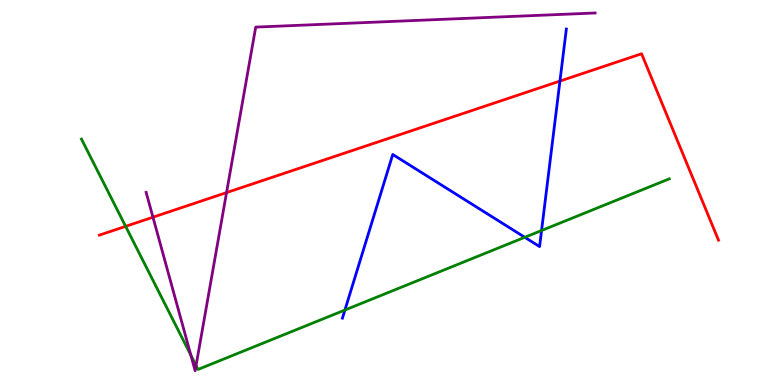[{'lines': ['blue', 'red'], 'intersections': [{'x': 7.23, 'y': 7.89}]}, {'lines': ['green', 'red'], 'intersections': [{'x': 1.62, 'y': 4.12}]}, {'lines': ['purple', 'red'], 'intersections': [{'x': 1.97, 'y': 4.36}, {'x': 2.92, 'y': 5.0}]}, {'lines': ['blue', 'green'], 'intersections': [{'x': 4.45, 'y': 1.95}, {'x': 6.77, 'y': 3.84}, {'x': 6.99, 'y': 4.01}]}, {'lines': ['blue', 'purple'], 'intersections': []}, {'lines': ['green', 'purple'], 'intersections': [{'x': 2.46, 'y': 0.773}, {'x': 2.53, 'y': 0.507}]}]